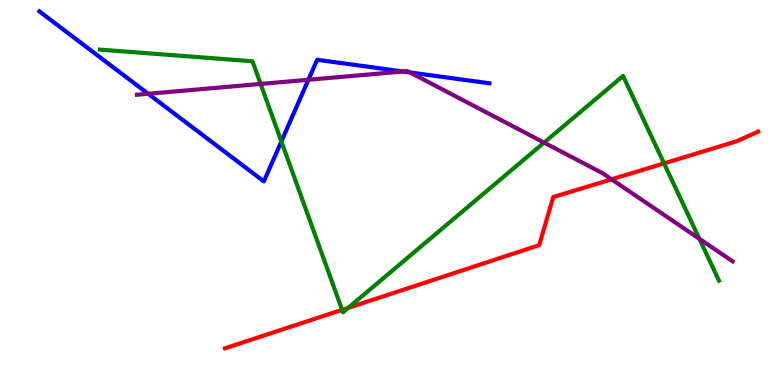[{'lines': ['blue', 'red'], 'intersections': []}, {'lines': ['green', 'red'], 'intersections': [{'x': 4.41, 'y': 1.95}, {'x': 4.49, 'y': 2.0}, {'x': 8.57, 'y': 5.76}]}, {'lines': ['purple', 'red'], 'intersections': [{'x': 7.89, 'y': 5.34}]}, {'lines': ['blue', 'green'], 'intersections': [{'x': 3.63, 'y': 6.33}]}, {'lines': ['blue', 'purple'], 'intersections': [{'x': 1.91, 'y': 7.56}, {'x': 3.98, 'y': 7.93}, {'x': 5.2, 'y': 8.14}, {'x': 5.29, 'y': 8.12}]}, {'lines': ['green', 'purple'], 'intersections': [{'x': 3.36, 'y': 7.82}, {'x': 7.02, 'y': 6.3}, {'x': 9.02, 'y': 3.8}]}]